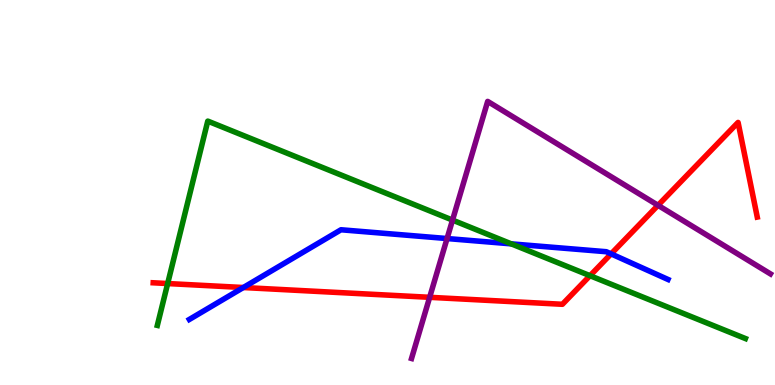[{'lines': ['blue', 'red'], 'intersections': [{'x': 3.14, 'y': 2.53}, {'x': 7.89, 'y': 3.41}]}, {'lines': ['green', 'red'], 'intersections': [{'x': 2.16, 'y': 2.64}, {'x': 7.61, 'y': 2.84}]}, {'lines': ['purple', 'red'], 'intersections': [{'x': 5.54, 'y': 2.28}, {'x': 8.49, 'y': 4.67}]}, {'lines': ['blue', 'green'], 'intersections': [{'x': 6.6, 'y': 3.67}]}, {'lines': ['blue', 'purple'], 'intersections': [{'x': 5.77, 'y': 3.8}]}, {'lines': ['green', 'purple'], 'intersections': [{'x': 5.84, 'y': 4.28}]}]